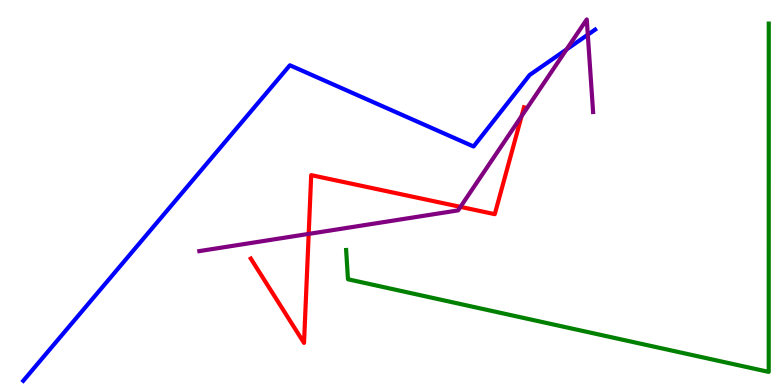[{'lines': ['blue', 'red'], 'intersections': []}, {'lines': ['green', 'red'], 'intersections': []}, {'lines': ['purple', 'red'], 'intersections': [{'x': 3.98, 'y': 3.92}, {'x': 5.94, 'y': 4.63}, {'x': 6.73, 'y': 6.98}]}, {'lines': ['blue', 'green'], 'intersections': []}, {'lines': ['blue', 'purple'], 'intersections': [{'x': 7.31, 'y': 8.72}, {'x': 7.58, 'y': 9.1}]}, {'lines': ['green', 'purple'], 'intersections': []}]